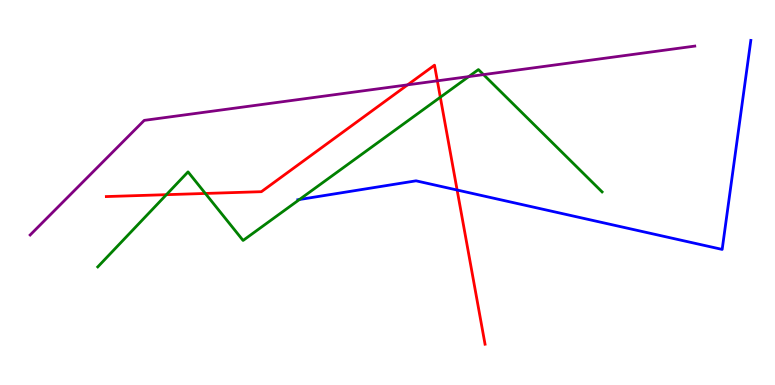[{'lines': ['blue', 'red'], 'intersections': [{'x': 5.9, 'y': 5.06}]}, {'lines': ['green', 'red'], 'intersections': [{'x': 2.15, 'y': 4.94}, {'x': 2.65, 'y': 4.98}, {'x': 5.68, 'y': 7.47}]}, {'lines': ['purple', 'red'], 'intersections': [{'x': 5.26, 'y': 7.8}, {'x': 5.64, 'y': 7.9}]}, {'lines': ['blue', 'green'], 'intersections': [{'x': 3.86, 'y': 4.82}]}, {'lines': ['blue', 'purple'], 'intersections': []}, {'lines': ['green', 'purple'], 'intersections': [{'x': 6.05, 'y': 8.01}, {'x': 6.24, 'y': 8.06}]}]